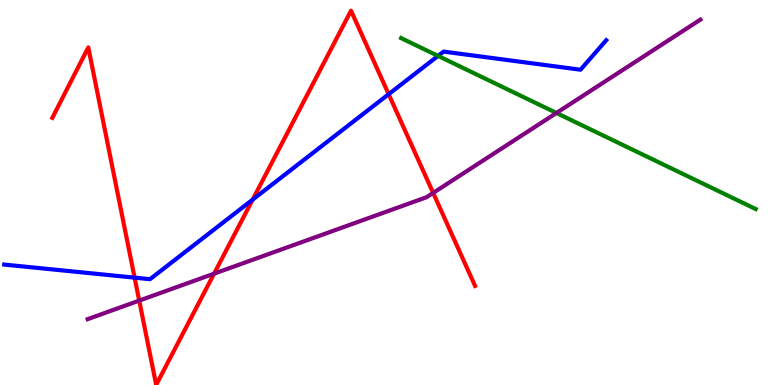[{'lines': ['blue', 'red'], 'intersections': [{'x': 1.74, 'y': 2.79}, {'x': 3.26, 'y': 4.81}, {'x': 5.01, 'y': 7.55}]}, {'lines': ['green', 'red'], 'intersections': []}, {'lines': ['purple', 'red'], 'intersections': [{'x': 1.8, 'y': 2.19}, {'x': 2.76, 'y': 2.89}, {'x': 5.59, 'y': 4.99}]}, {'lines': ['blue', 'green'], 'intersections': [{'x': 5.65, 'y': 8.55}]}, {'lines': ['blue', 'purple'], 'intersections': []}, {'lines': ['green', 'purple'], 'intersections': [{'x': 7.18, 'y': 7.07}]}]